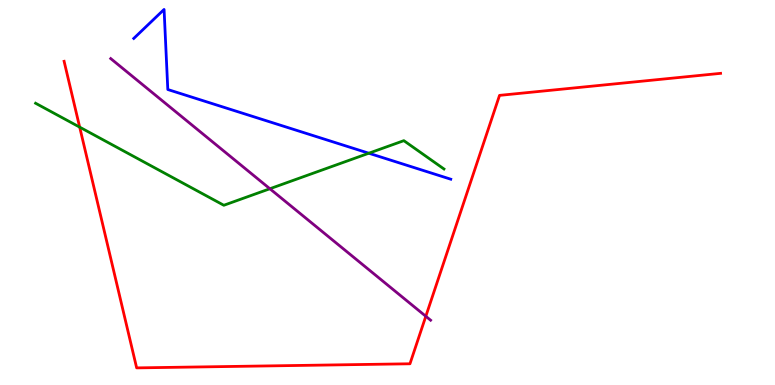[{'lines': ['blue', 'red'], 'intersections': []}, {'lines': ['green', 'red'], 'intersections': [{'x': 1.03, 'y': 6.7}]}, {'lines': ['purple', 'red'], 'intersections': [{'x': 5.49, 'y': 1.78}]}, {'lines': ['blue', 'green'], 'intersections': [{'x': 4.76, 'y': 6.02}]}, {'lines': ['blue', 'purple'], 'intersections': []}, {'lines': ['green', 'purple'], 'intersections': [{'x': 3.48, 'y': 5.1}]}]